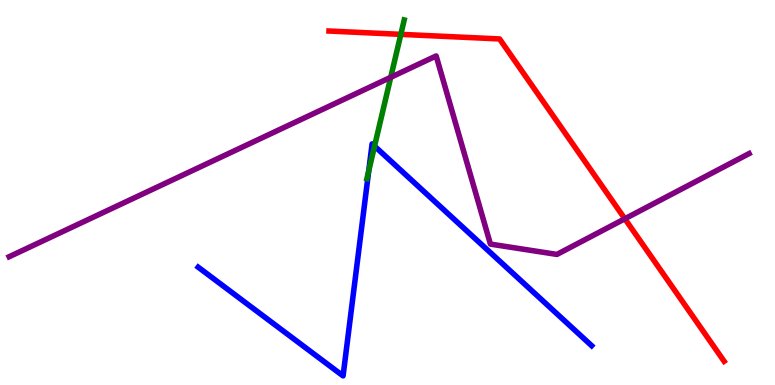[{'lines': ['blue', 'red'], 'intersections': []}, {'lines': ['green', 'red'], 'intersections': [{'x': 5.17, 'y': 9.11}]}, {'lines': ['purple', 'red'], 'intersections': [{'x': 8.06, 'y': 4.32}]}, {'lines': ['blue', 'green'], 'intersections': [{'x': 4.76, 'y': 5.56}, {'x': 4.83, 'y': 6.2}]}, {'lines': ['blue', 'purple'], 'intersections': []}, {'lines': ['green', 'purple'], 'intersections': [{'x': 5.04, 'y': 7.99}]}]